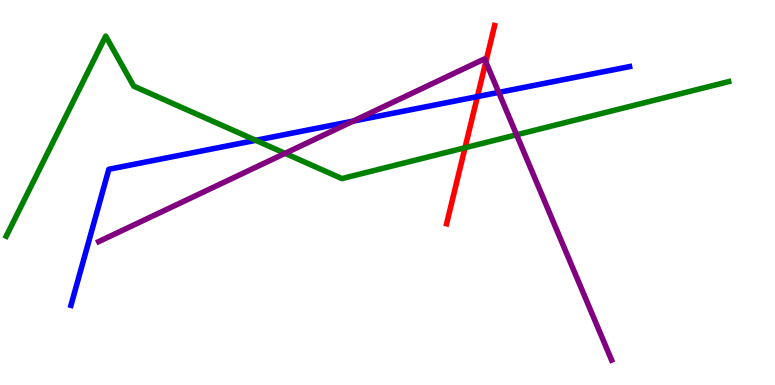[{'lines': ['blue', 'red'], 'intersections': [{'x': 6.16, 'y': 7.49}]}, {'lines': ['green', 'red'], 'intersections': [{'x': 6.0, 'y': 6.16}]}, {'lines': ['purple', 'red'], 'intersections': [{'x': 6.27, 'y': 8.39}]}, {'lines': ['blue', 'green'], 'intersections': [{'x': 3.3, 'y': 6.36}]}, {'lines': ['blue', 'purple'], 'intersections': [{'x': 4.56, 'y': 6.85}, {'x': 6.44, 'y': 7.6}]}, {'lines': ['green', 'purple'], 'intersections': [{'x': 3.68, 'y': 6.02}, {'x': 6.67, 'y': 6.5}]}]